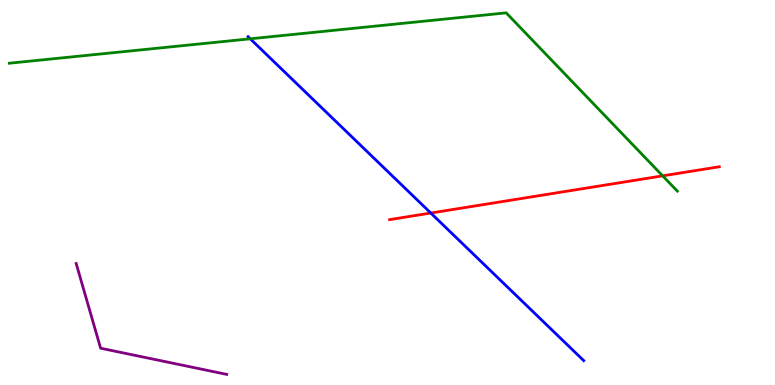[{'lines': ['blue', 'red'], 'intersections': [{'x': 5.56, 'y': 4.47}]}, {'lines': ['green', 'red'], 'intersections': [{'x': 8.55, 'y': 5.43}]}, {'lines': ['purple', 'red'], 'intersections': []}, {'lines': ['blue', 'green'], 'intersections': [{'x': 3.23, 'y': 8.99}]}, {'lines': ['blue', 'purple'], 'intersections': []}, {'lines': ['green', 'purple'], 'intersections': []}]